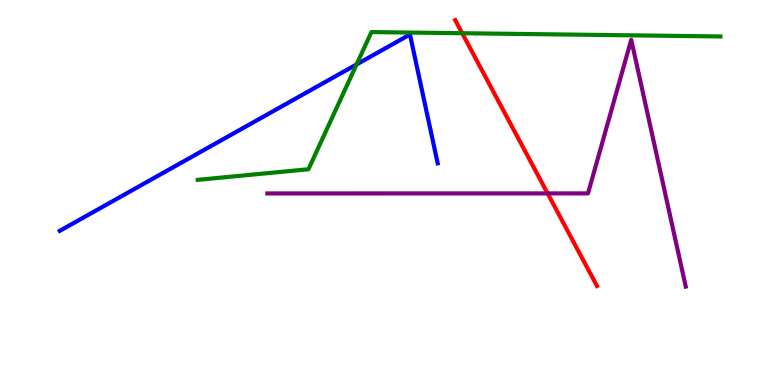[{'lines': ['blue', 'red'], 'intersections': []}, {'lines': ['green', 'red'], 'intersections': [{'x': 5.96, 'y': 9.14}]}, {'lines': ['purple', 'red'], 'intersections': [{'x': 7.07, 'y': 4.98}]}, {'lines': ['blue', 'green'], 'intersections': [{'x': 4.6, 'y': 8.33}]}, {'lines': ['blue', 'purple'], 'intersections': []}, {'lines': ['green', 'purple'], 'intersections': []}]